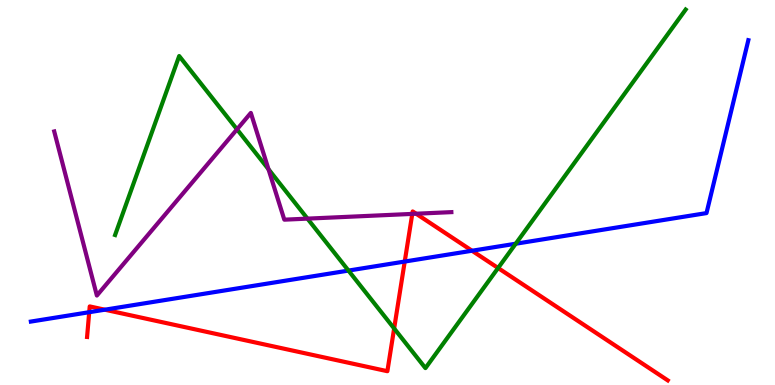[{'lines': ['blue', 'red'], 'intersections': [{'x': 1.15, 'y': 1.89}, {'x': 1.35, 'y': 1.96}, {'x': 5.22, 'y': 3.21}, {'x': 6.09, 'y': 3.49}]}, {'lines': ['green', 'red'], 'intersections': [{'x': 5.09, 'y': 1.47}, {'x': 6.43, 'y': 3.04}]}, {'lines': ['purple', 'red'], 'intersections': [{'x': 5.32, 'y': 4.44}, {'x': 5.37, 'y': 4.45}]}, {'lines': ['blue', 'green'], 'intersections': [{'x': 4.5, 'y': 2.97}, {'x': 6.65, 'y': 3.67}]}, {'lines': ['blue', 'purple'], 'intersections': []}, {'lines': ['green', 'purple'], 'intersections': [{'x': 3.06, 'y': 6.64}, {'x': 3.46, 'y': 5.6}, {'x': 3.97, 'y': 4.32}]}]